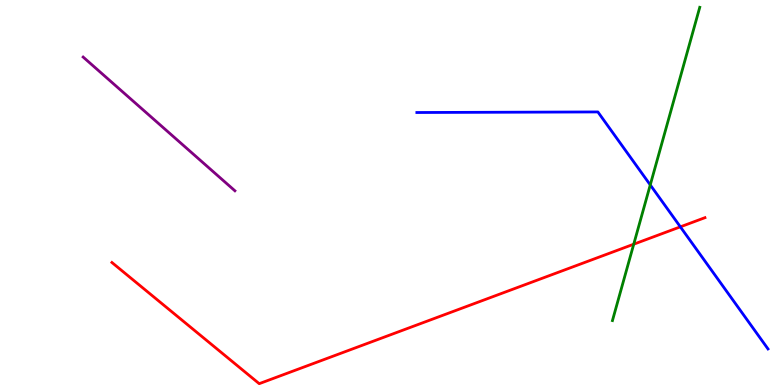[{'lines': ['blue', 'red'], 'intersections': [{'x': 8.78, 'y': 4.11}]}, {'lines': ['green', 'red'], 'intersections': [{'x': 8.18, 'y': 3.66}]}, {'lines': ['purple', 'red'], 'intersections': []}, {'lines': ['blue', 'green'], 'intersections': [{'x': 8.39, 'y': 5.2}]}, {'lines': ['blue', 'purple'], 'intersections': []}, {'lines': ['green', 'purple'], 'intersections': []}]